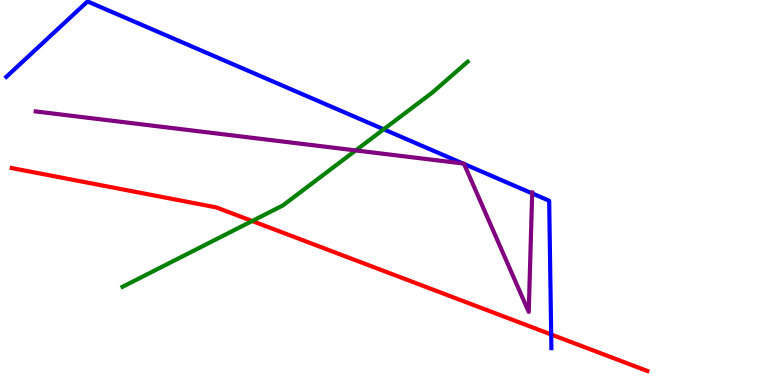[{'lines': ['blue', 'red'], 'intersections': [{'x': 7.11, 'y': 1.31}]}, {'lines': ['green', 'red'], 'intersections': [{'x': 3.25, 'y': 4.26}]}, {'lines': ['purple', 'red'], 'intersections': []}, {'lines': ['blue', 'green'], 'intersections': [{'x': 4.95, 'y': 6.64}]}, {'lines': ['blue', 'purple'], 'intersections': [{'x': 5.97, 'y': 5.75}, {'x': 5.99, 'y': 5.74}, {'x': 6.87, 'y': 4.98}]}, {'lines': ['green', 'purple'], 'intersections': [{'x': 4.59, 'y': 6.09}]}]